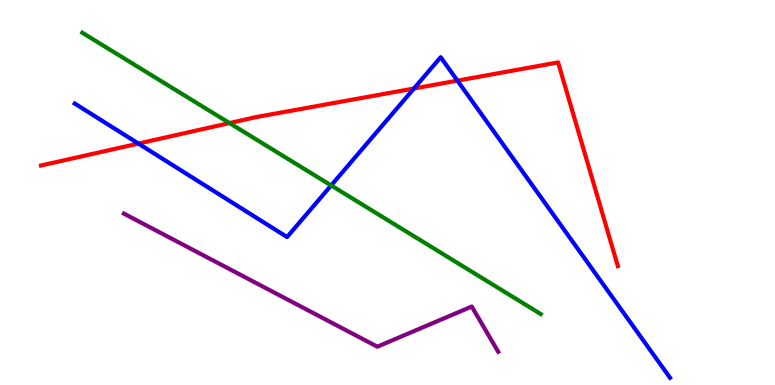[{'lines': ['blue', 'red'], 'intersections': [{'x': 1.79, 'y': 6.27}, {'x': 5.34, 'y': 7.7}, {'x': 5.9, 'y': 7.91}]}, {'lines': ['green', 'red'], 'intersections': [{'x': 2.96, 'y': 6.8}]}, {'lines': ['purple', 'red'], 'intersections': []}, {'lines': ['blue', 'green'], 'intersections': [{'x': 4.27, 'y': 5.18}]}, {'lines': ['blue', 'purple'], 'intersections': []}, {'lines': ['green', 'purple'], 'intersections': []}]